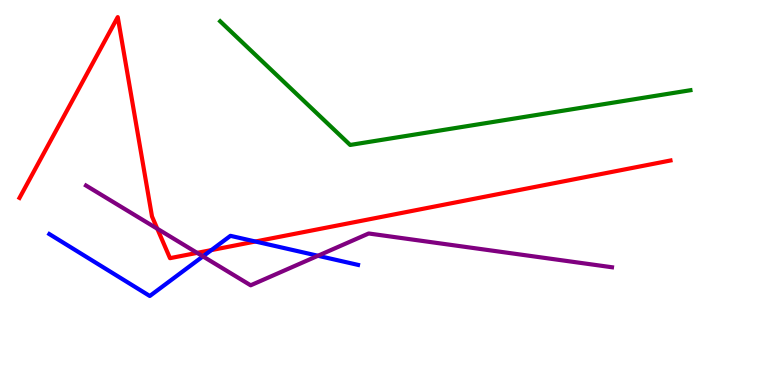[{'lines': ['blue', 'red'], 'intersections': [{'x': 2.73, 'y': 3.5}, {'x': 3.3, 'y': 3.73}]}, {'lines': ['green', 'red'], 'intersections': []}, {'lines': ['purple', 'red'], 'intersections': [{'x': 2.03, 'y': 4.06}, {'x': 2.54, 'y': 3.43}]}, {'lines': ['blue', 'green'], 'intersections': []}, {'lines': ['blue', 'purple'], 'intersections': [{'x': 2.62, 'y': 3.34}, {'x': 4.1, 'y': 3.36}]}, {'lines': ['green', 'purple'], 'intersections': []}]